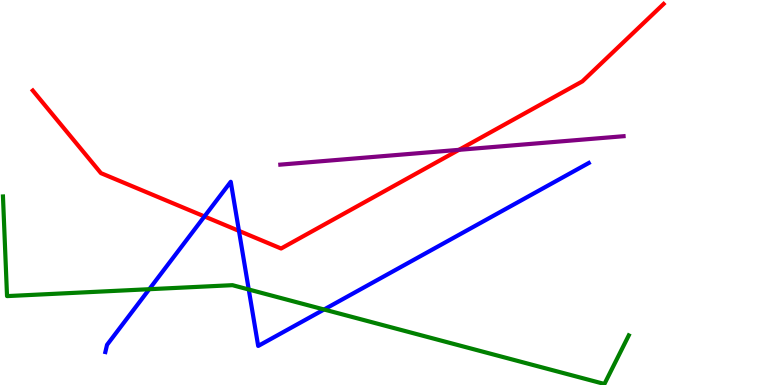[{'lines': ['blue', 'red'], 'intersections': [{'x': 2.64, 'y': 4.38}, {'x': 3.08, 'y': 4.0}]}, {'lines': ['green', 'red'], 'intersections': []}, {'lines': ['purple', 'red'], 'intersections': [{'x': 5.92, 'y': 6.11}]}, {'lines': ['blue', 'green'], 'intersections': [{'x': 1.93, 'y': 2.49}, {'x': 3.21, 'y': 2.48}, {'x': 4.18, 'y': 1.96}]}, {'lines': ['blue', 'purple'], 'intersections': []}, {'lines': ['green', 'purple'], 'intersections': []}]